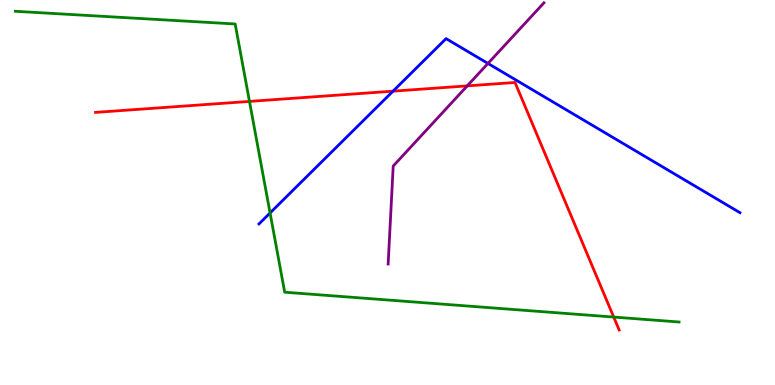[{'lines': ['blue', 'red'], 'intersections': [{'x': 5.07, 'y': 7.63}]}, {'lines': ['green', 'red'], 'intersections': [{'x': 3.22, 'y': 7.37}, {'x': 7.92, 'y': 1.76}]}, {'lines': ['purple', 'red'], 'intersections': [{'x': 6.03, 'y': 7.77}]}, {'lines': ['blue', 'green'], 'intersections': [{'x': 3.48, 'y': 4.47}]}, {'lines': ['blue', 'purple'], 'intersections': [{'x': 6.3, 'y': 8.35}]}, {'lines': ['green', 'purple'], 'intersections': []}]